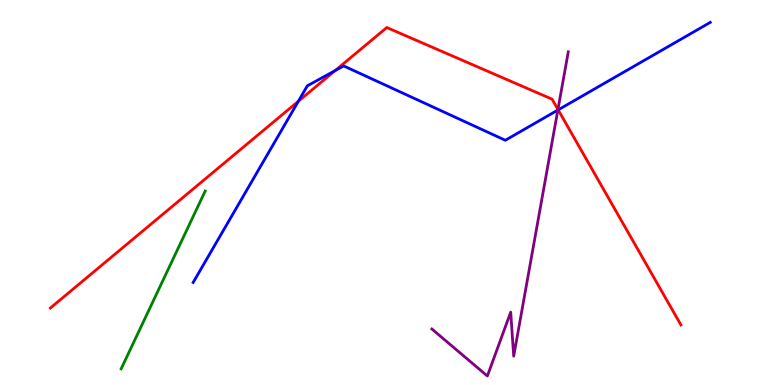[{'lines': ['blue', 'red'], 'intersections': [{'x': 3.85, 'y': 7.37}, {'x': 4.32, 'y': 8.17}, {'x': 7.2, 'y': 7.15}]}, {'lines': ['green', 'red'], 'intersections': []}, {'lines': ['purple', 'red'], 'intersections': [{'x': 7.2, 'y': 7.16}]}, {'lines': ['blue', 'green'], 'intersections': []}, {'lines': ['blue', 'purple'], 'intersections': [{'x': 7.2, 'y': 7.14}]}, {'lines': ['green', 'purple'], 'intersections': []}]